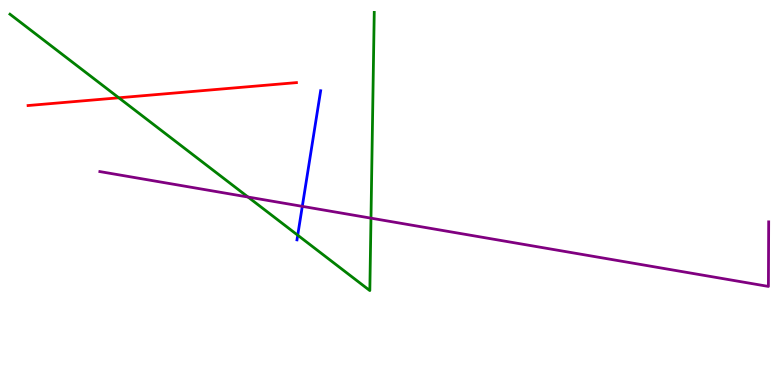[{'lines': ['blue', 'red'], 'intersections': []}, {'lines': ['green', 'red'], 'intersections': [{'x': 1.53, 'y': 7.46}]}, {'lines': ['purple', 'red'], 'intersections': []}, {'lines': ['blue', 'green'], 'intersections': [{'x': 3.84, 'y': 3.89}]}, {'lines': ['blue', 'purple'], 'intersections': [{'x': 3.9, 'y': 4.64}]}, {'lines': ['green', 'purple'], 'intersections': [{'x': 3.2, 'y': 4.88}, {'x': 4.79, 'y': 4.33}]}]